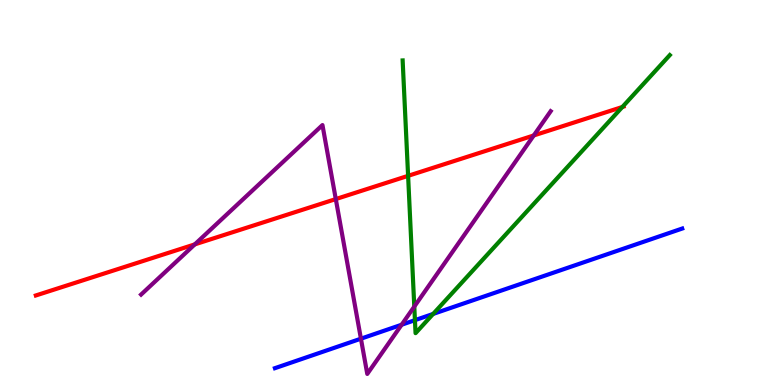[{'lines': ['blue', 'red'], 'intersections': []}, {'lines': ['green', 'red'], 'intersections': [{'x': 5.27, 'y': 5.43}, {'x': 8.03, 'y': 7.22}]}, {'lines': ['purple', 'red'], 'intersections': [{'x': 2.51, 'y': 3.65}, {'x': 4.33, 'y': 4.83}, {'x': 6.89, 'y': 6.48}]}, {'lines': ['blue', 'green'], 'intersections': [{'x': 5.35, 'y': 1.68}, {'x': 5.59, 'y': 1.85}]}, {'lines': ['blue', 'purple'], 'intersections': [{'x': 4.66, 'y': 1.2}, {'x': 5.18, 'y': 1.57}]}, {'lines': ['green', 'purple'], 'intersections': [{'x': 5.35, 'y': 2.04}]}]